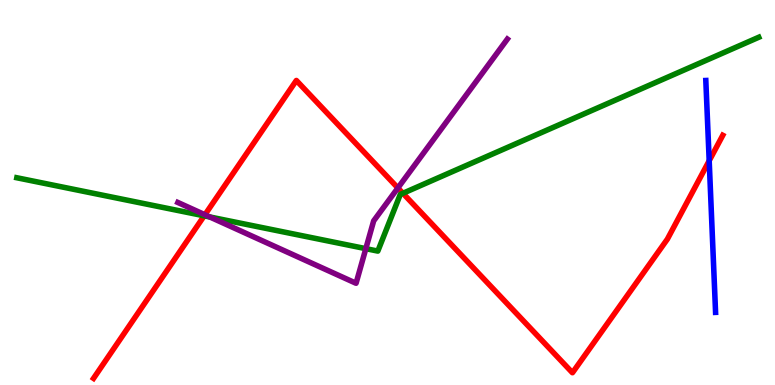[{'lines': ['blue', 'red'], 'intersections': [{'x': 9.15, 'y': 5.82}]}, {'lines': ['green', 'red'], 'intersections': [{'x': 2.63, 'y': 4.39}, {'x': 5.2, 'y': 4.98}]}, {'lines': ['purple', 'red'], 'intersections': [{'x': 2.64, 'y': 4.42}, {'x': 5.13, 'y': 5.12}]}, {'lines': ['blue', 'green'], 'intersections': []}, {'lines': ['blue', 'purple'], 'intersections': []}, {'lines': ['green', 'purple'], 'intersections': [{'x': 2.71, 'y': 4.36}, {'x': 4.72, 'y': 3.54}]}]